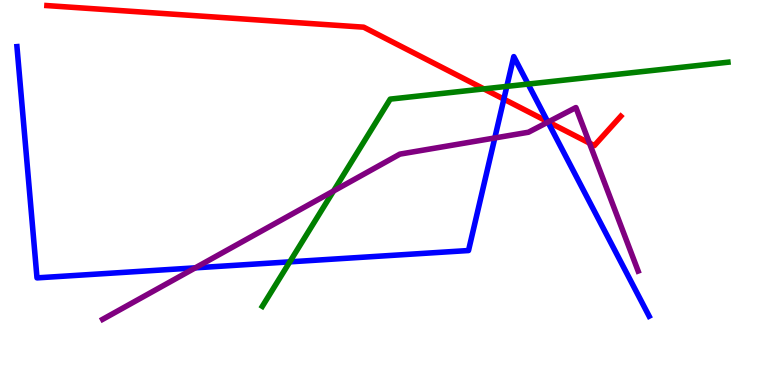[{'lines': ['blue', 'red'], 'intersections': [{'x': 6.5, 'y': 7.42}, {'x': 7.07, 'y': 6.84}]}, {'lines': ['green', 'red'], 'intersections': [{'x': 6.24, 'y': 7.69}]}, {'lines': ['purple', 'red'], 'intersections': [{'x': 7.07, 'y': 6.83}, {'x': 7.61, 'y': 6.28}]}, {'lines': ['blue', 'green'], 'intersections': [{'x': 3.74, 'y': 3.2}, {'x': 6.54, 'y': 7.76}, {'x': 6.81, 'y': 7.82}]}, {'lines': ['blue', 'purple'], 'intersections': [{'x': 2.52, 'y': 3.04}, {'x': 6.38, 'y': 6.42}, {'x': 7.07, 'y': 6.83}]}, {'lines': ['green', 'purple'], 'intersections': [{'x': 4.3, 'y': 5.04}]}]